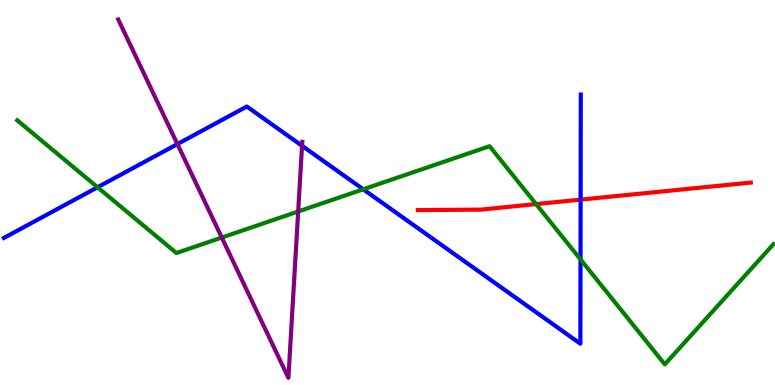[{'lines': ['blue', 'red'], 'intersections': [{'x': 7.49, 'y': 4.81}]}, {'lines': ['green', 'red'], 'intersections': [{'x': 6.92, 'y': 4.7}]}, {'lines': ['purple', 'red'], 'intersections': []}, {'lines': ['blue', 'green'], 'intersections': [{'x': 1.26, 'y': 5.14}, {'x': 4.69, 'y': 5.08}, {'x': 7.49, 'y': 3.26}]}, {'lines': ['blue', 'purple'], 'intersections': [{'x': 2.29, 'y': 6.26}, {'x': 3.9, 'y': 6.21}]}, {'lines': ['green', 'purple'], 'intersections': [{'x': 2.86, 'y': 3.83}, {'x': 3.85, 'y': 4.51}]}]